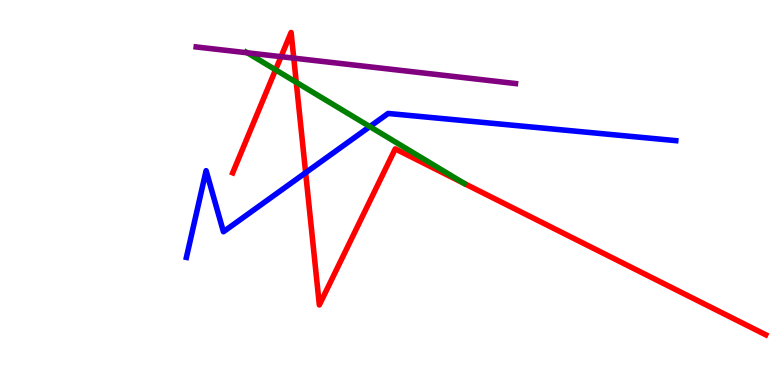[{'lines': ['blue', 'red'], 'intersections': [{'x': 3.94, 'y': 5.51}]}, {'lines': ['green', 'red'], 'intersections': [{'x': 3.56, 'y': 8.19}, {'x': 3.82, 'y': 7.86}]}, {'lines': ['purple', 'red'], 'intersections': [{'x': 3.63, 'y': 8.53}, {'x': 3.79, 'y': 8.49}]}, {'lines': ['blue', 'green'], 'intersections': [{'x': 4.77, 'y': 6.71}]}, {'lines': ['blue', 'purple'], 'intersections': []}, {'lines': ['green', 'purple'], 'intersections': [{'x': 3.19, 'y': 8.63}]}]